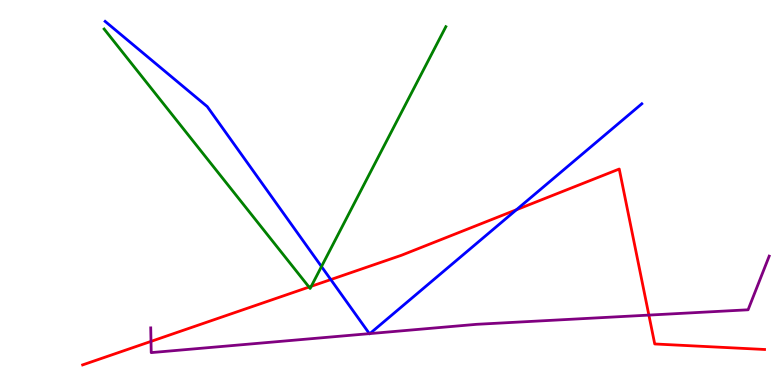[{'lines': ['blue', 'red'], 'intersections': [{'x': 4.27, 'y': 2.74}, {'x': 6.66, 'y': 4.55}]}, {'lines': ['green', 'red'], 'intersections': [{'x': 3.99, 'y': 2.54}, {'x': 4.02, 'y': 2.56}]}, {'lines': ['purple', 'red'], 'intersections': [{'x': 1.95, 'y': 1.13}, {'x': 8.37, 'y': 1.82}]}, {'lines': ['blue', 'green'], 'intersections': [{'x': 4.15, 'y': 3.08}]}, {'lines': ['blue', 'purple'], 'intersections': [{'x': 4.77, 'y': 1.33}, {'x': 4.77, 'y': 1.34}]}, {'lines': ['green', 'purple'], 'intersections': []}]